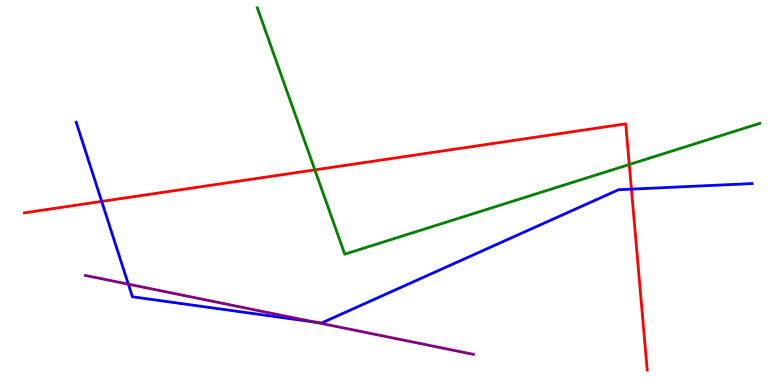[{'lines': ['blue', 'red'], 'intersections': [{'x': 1.31, 'y': 4.77}, {'x': 8.15, 'y': 5.09}]}, {'lines': ['green', 'red'], 'intersections': [{'x': 4.06, 'y': 5.59}, {'x': 8.12, 'y': 5.73}]}, {'lines': ['purple', 'red'], 'intersections': []}, {'lines': ['blue', 'green'], 'intersections': []}, {'lines': ['blue', 'purple'], 'intersections': [{'x': 1.66, 'y': 2.62}, {'x': 4.06, 'y': 1.63}]}, {'lines': ['green', 'purple'], 'intersections': []}]